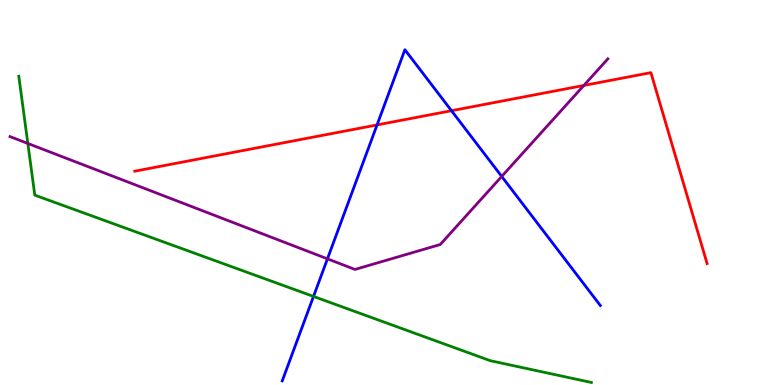[{'lines': ['blue', 'red'], 'intersections': [{'x': 4.87, 'y': 6.76}, {'x': 5.83, 'y': 7.12}]}, {'lines': ['green', 'red'], 'intersections': []}, {'lines': ['purple', 'red'], 'intersections': [{'x': 7.53, 'y': 7.78}]}, {'lines': ['blue', 'green'], 'intersections': [{'x': 4.05, 'y': 2.3}]}, {'lines': ['blue', 'purple'], 'intersections': [{'x': 4.23, 'y': 3.28}, {'x': 6.47, 'y': 5.42}]}, {'lines': ['green', 'purple'], 'intersections': [{'x': 0.359, 'y': 6.27}]}]